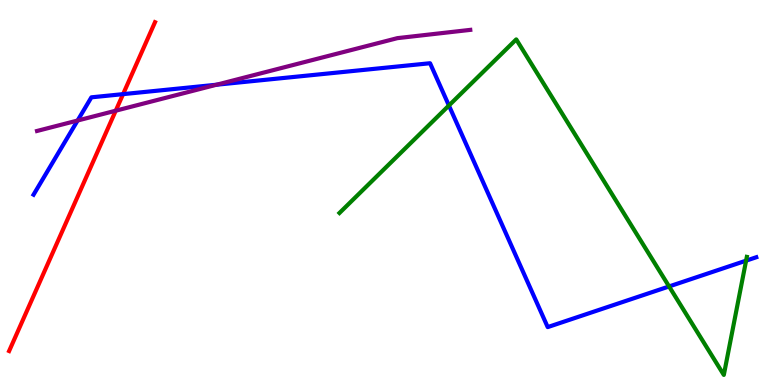[{'lines': ['blue', 'red'], 'intersections': [{'x': 1.59, 'y': 7.55}]}, {'lines': ['green', 'red'], 'intersections': []}, {'lines': ['purple', 'red'], 'intersections': [{'x': 1.49, 'y': 7.12}]}, {'lines': ['blue', 'green'], 'intersections': [{'x': 5.79, 'y': 7.26}, {'x': 8.63, 'y': 2.56}, {'x': 9.63, 'y': 3.23}]}, {'lines': ['blue', 'purple'], 'intersections': [{'x': 1.0, 'y': 6.87}, {'x': 2.79, 'y': 7.8}]}, {'lines': ['green', 'purple'], 'intersections': []}]